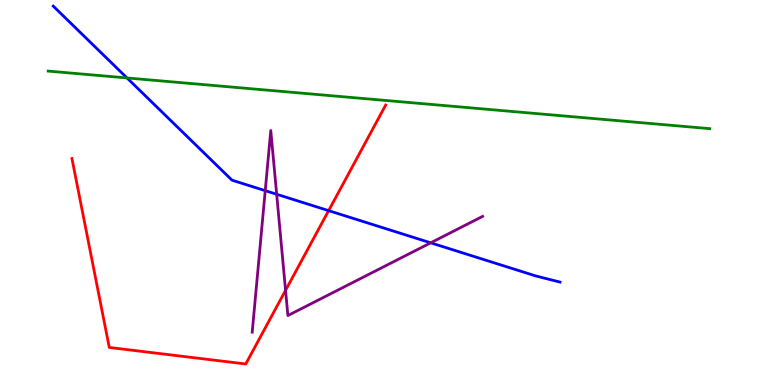[{'lines': ['blue', 'red'], 'intersections': [{'x': 4.24, 'y': 4.53}]}, {'lines': ['green', 'red'], 'intersections': []}, {'lines': ['purple', 'red'], 'intersections': [{'x': 3.68, 'y': 2.46}]}, {'lines': ['blue', 'green'], 'intersections': [{'x': 1.64, 'y': 7.98}]}, {'lines': ['blue', 'purple'], 'intersections': [{'x': 3.42, 'y': 5.05}, {'x': 3.57, 'y': 4.95}, {'x': 5.56, 'y': 3.69}]}, {'lines': ['green', 'purple'], 'intersections': []}]